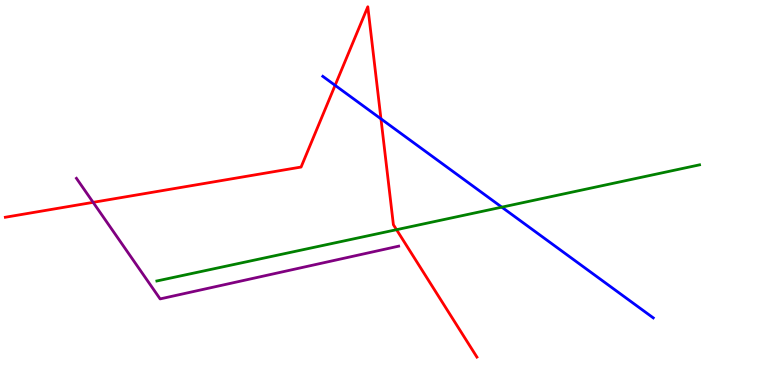[{'lines': ['blue', 'red'], 'intersections': [{'x': 4.32, 'y': 7.78}, {'x': 4.92, 'y': 6.91}]}, {'lines': ['green', 'red'], 'intersections': [{'x': 5.12, 'y': 4.03}]}, {'lines': ['purple', 'red'], 'intersections': [{'x': 1.2, 'y': 4.74}]}, {'lines': ['blue', 'green'], 'intersections': [{'x': 6.47, 'y': 4.62}]}, {'lines': ['blue', 'purple'], 'intersections': []}, {'lines': ['green', 'purple'], 'intersections': []}]